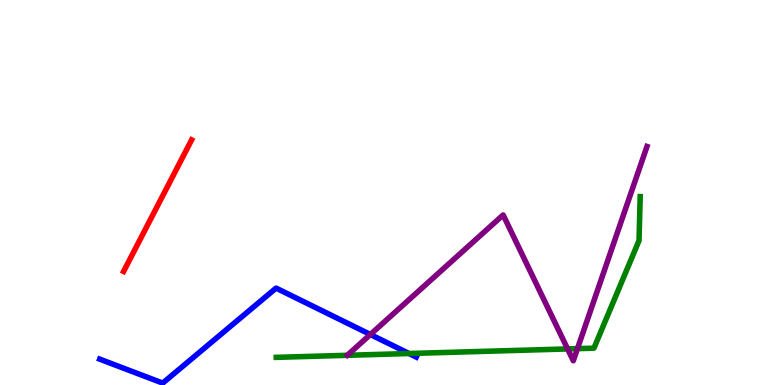[{'lines': ['blue', 'red'], 'intersections': []}, {'lines': ['green', 'red'], 'intersections': []}, {'lines': ['purple', 'red'], 'intersections': []}, {'lines': ['blue', 'green'], 'intersections': [{'x': 5.28, 'y': 0.818}]}, {'lines': ['blue', 'purple'], 'intersections': [{'x': 4.78, 'y': 1.31}]}, {'lines': ['green', 'purple'], 'intersections': [{'x': 7.32, 'y': 0.937}, {'x': 7.45, 'y': 0.944}]}]